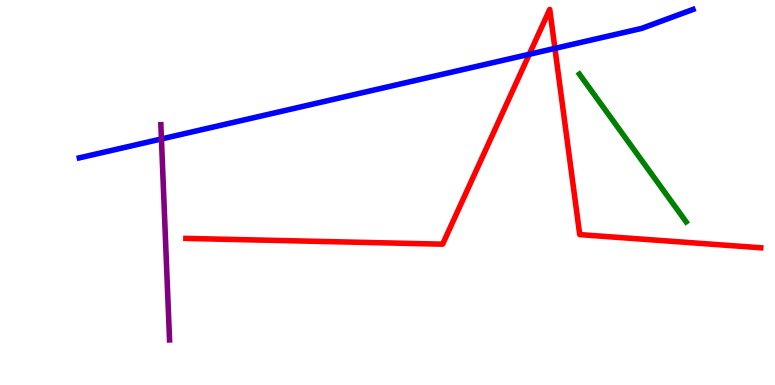[{'lines': ['blue', 'red'], 'intersections': [{'x': 6.83, 'y': 8.59}, {'x': 7.16, 'y': 8.74}]}, {'lines': ['green', 'red'], 'intersections': []}, {'lines': ['purple', 'red'], 'intersections': []}, {'lines': ['blue', 'green'], 'intersections': []}, {'lines': ['blue', 'purple'], 'intersections': [{'x': 2.08, 'y': 6.39}]}, {'lines': ['green', 'purple'], 'intersections': []}]